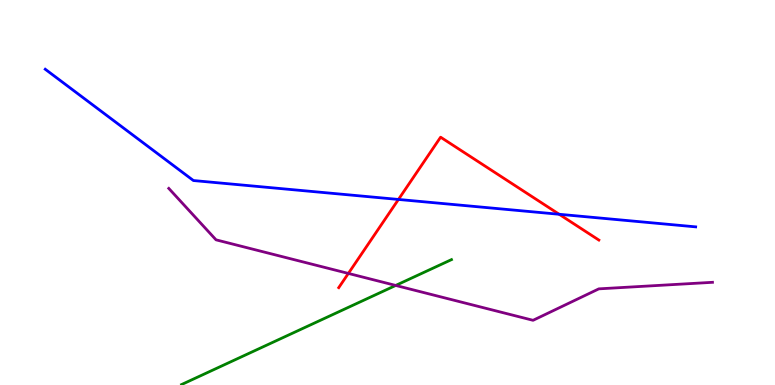[{'lines': ['blue', 'red'], 'intersections': [{'x': 5.14, 'y': 4.82}, {'x': 7.22, 'y': 4.43}]}, {'lines': ['green', 'red'], 'intersections': []}, {'lines': ['purple', 'red'], 'intersections': [{'x': 4.5, 'y': 2.9}]}, {'lines': ['blue', 'green'], 'intersections': []}, {'lines': ['blue', 'purple'], 'intersections': []}, {'lines': ['green', 'purple'], 'intersections': [{'x': 5.11, 'y': 2.59}]}]